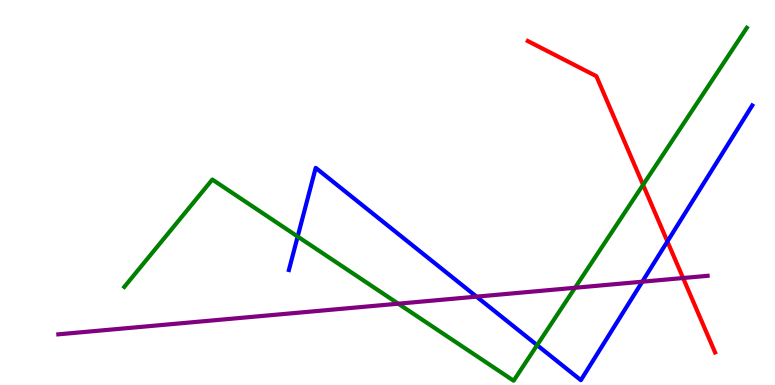[{'lines': ['blue', 'red'], 'intersections': [{'x': 8.61, 'y': 3.73}]}, {'lines': ['green', 'red'], 'intersections': [{'x': 8.3, 'y': 5.2}]}, {'lines': ['purple', 'red'], 'intersections': [{'x': 8.81, 'y': 2.78}]}, {'lines': ['blue', 'green'], 'intersections': [{'x': 3.84, 'y': 3.86}, {'x': 6.93, 'y': 1.04}]}, {'lines': ['blue', 'purple'], 'intersections': [{'x': 6.15, 'y': 2.3}, {'x': 8.29, 'y': 2.68}]}, {'lines': ['green', 'purple'], 'intersections': [{'x': 5.14, 'y': 2.11}, {'x': 7.42, 'y': 2.53}]}]